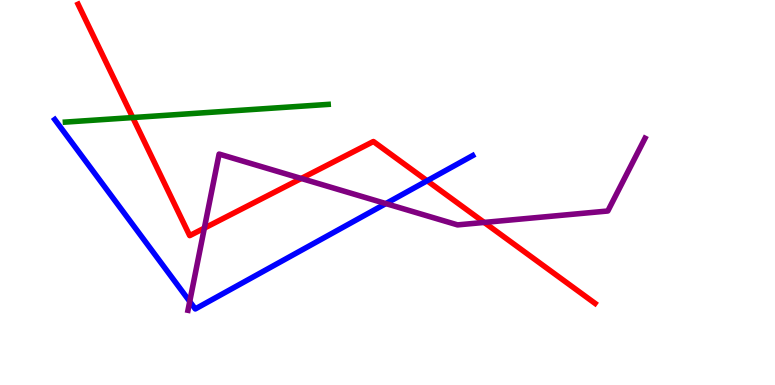[{'lines': ['blue', 'red'], 'intersections': [{'x': 5.51, 'y': 5.3}]}, {'lines': ['green', 'red'], 'intersections': [{'x': 1.71, 'y': 6.95}]}, {'lines': ['purple', 'red'], 'intersections': [{'x': 2.64, 'y': 4.07}, {'x': 3.89, 'y': 5.36}, {'x': 6.25, 'y': 4.22}]}, {'lines': ['blue', 'green'], 'intersections': []}, {'lines': ['blue', 'purple'], 'intersections': [{'x': 2.45, 'y': 2.17}, {'x': 4.98, 'y': 4.71}]}, {'lines': ['green', 'purple'], 'intersections': []}]